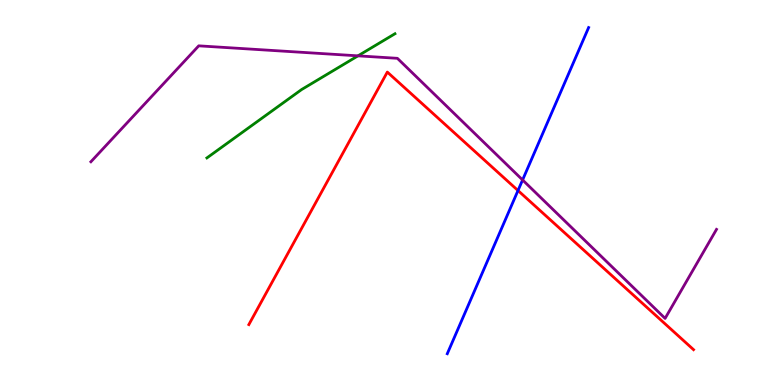[{'lines': ['blue', 'red'], 'intersections': [{'x': 6.68, 'y': 5.05}]}, {'lines': ['green', 'red'], 'intersections': []}, {'lines': ['purple', 'red'], 'intersections': []}, {'lines': ['blue', 'green'], 'intersections': []}, {'lines': ['blue', 'purple'], 'intersections': [{'x': 6.74, 'y': 5.33}]}, {'lines': ['green', 'purple'], 'intersections': [{'x': 4.62, 'y': 8.55}]}]